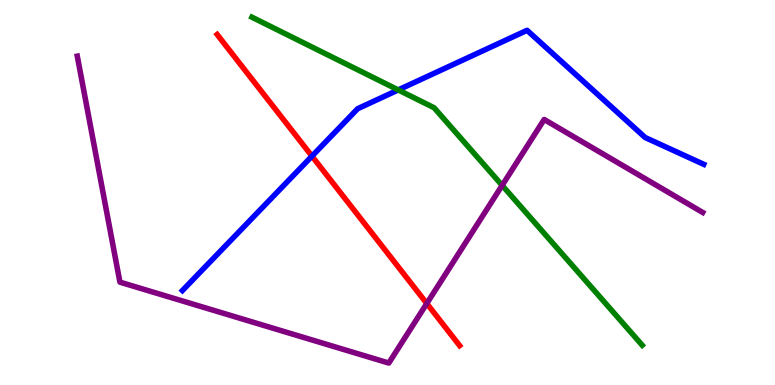[{'lines': ['blue', 'red'], 'intersections': [{'x': 4.03, 'y': 5.94}]}, {'lines': ['green', 'red'], 'intersections': []}, {'lines': ['purple', 'red'], 'intersections': [{'x': 5.51, 'y': 2.12}]}, {'lines': ['blue', 'green'], 'intersections': [{'x': 5.14, 'y': 7.66}]}, {'lines': ['blue', 'purple'], 'intersections': []}, {'lines': ['green', 'purple'], 'intersections': [{'x': 6.48, 'y': 5.18}]}]